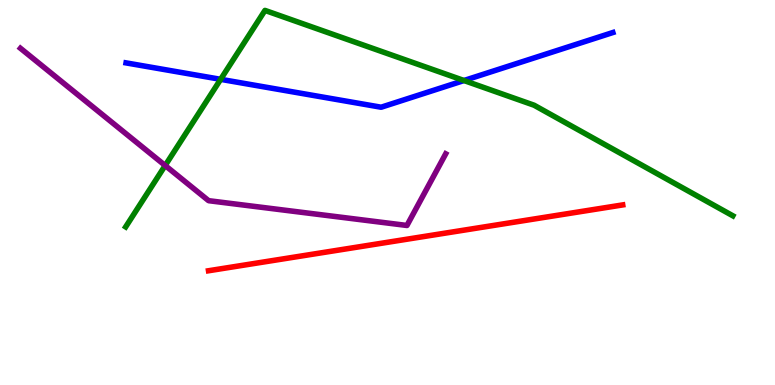[{'lines': ['blue', 'red'], 'intersections': []}, {'lines': ['green', 'red'], 'intersections': []}, {'lines': ['purple', 'red'], 'intersections': []}, {'lines': ['blue', 'green'], 'intersections': [{'x': 2.85, 'y': 7.94}, {'x': 5.99, 'y': 7.91}]}, {'lines': ['blue', 'purple'], 'intersections': []}, {'lines': ['green', 'purple'], 'intersections': [{'x': 2.13, 'y': 5.7}]}]